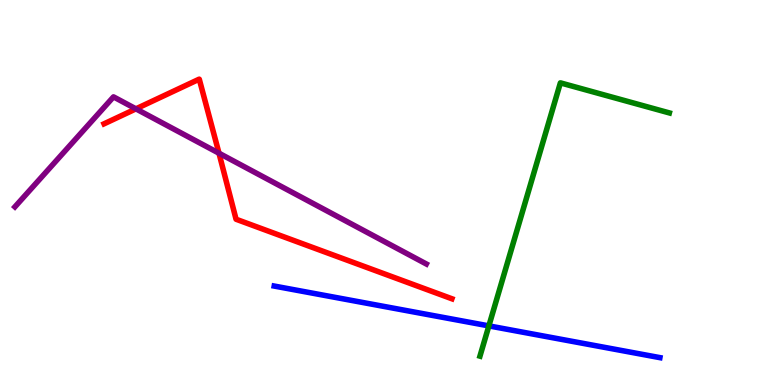[{'lines': ['blue', 'red'], 'intersections': []}, {'lines': ['green', 'red'], 'intersections': []}, {'lines': ['purple', 'red'], 'intersections': [{'x': 1.75, 'y': 7.17}, {'x': 2.83, 'y': 6.02}]}, {'lines': ['blue', 'green'], 'intersections': [{'x': 6.31, 'y': 1.54}]}, {'lines': ['blue', 'purple'], 'intersections': []}, {'lines': ['green', 'purple'], 'intersections': []}]